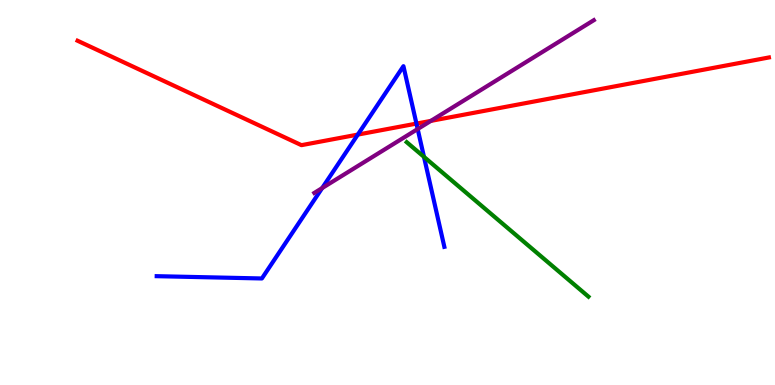[{'lines': ['blue', 'red'], 'intersections': [{'x': 4.62, 'y': 6.5}, {'x': 5.37, 'y': 6.79}]}, {'lines': ['green', 'red'], 'intersections': []}, {'lines': ['purple', 'red'], 'intersections': [{'x': 5.56, 'y': 6.86}]}, {'lines': ['blue', 'green'], 'intersections': [{'x': 5.47, 'y': 5.93}]}, {'lines': ['blue', 'purple'], 'intersections': [{'x': 4.16, 'y': 5.12}, {'x': 5.39, 'y': 6.65}]}, {'lines': ['green', 'purple'], 'intersections': []}]